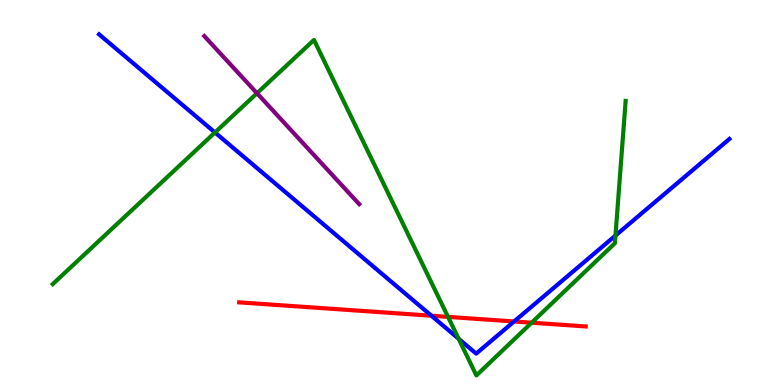[{'lines': ['blue', 'red'], 'intersections': [{'x': 5.57, 'y': 1.8}, {'x': 6.63, 'y': 1.65}]}, {'lines': ['green', 'red'], 'intersections': [{'x': 5.78, 'y': 1.77}, {'x': 6.86, 'y': 1.62}]}, {'lines': ['purple', 'red'], 'intersections': []}, {'lines': ['blue', 'green'], 'intersections': [{'x': 2.77, 'y': 6.56}, {'x': 5.92, 'y': 1.2}, {'x': 7.94, 'y': 3.88}]}, {'lines': ['blue', 'purple'], 'intersections': []}, {'lines': ['green', 'purple'], 'intersections': [{'x': 3.32, 'y': 7.58}]}]